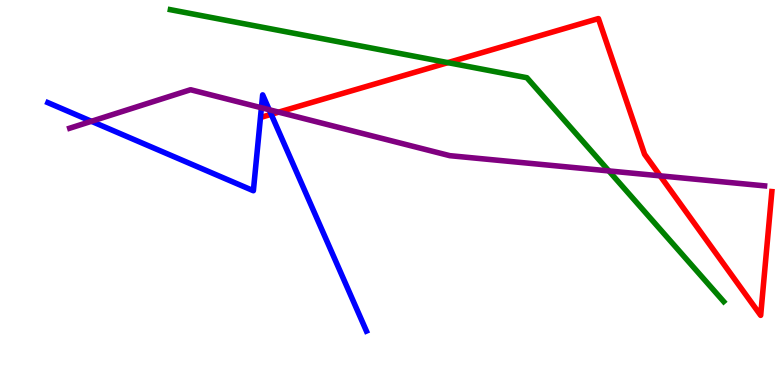[{'lines': ['blue', 'red'], 'intersections': [{'x': 3.5, 'y': 7.03}]}, {'lines': ['green', 'red'], 'intersections': [{'x': 5.78, 'y': 8.37}]}, {'lines': ['purple', 'red'], 'intersections': [{'x': 3.6, 'y': 7.09}, {'x': 8.52, 'y': 5.43}]}, {'lines': ['blue', 'green'], 'intersections': []}, {'lines': ['blue', 'purple'], 'intersections': [{'x': 1.18, 'y': 6.85}, {'x': 3.37, 'y': 7.2}, {'x': 3.47, 'y': 7.15}]}, {'lines': ['green', 'purple'], 'intersections': [{'x': 7.86, 'y': 5.56}]}]